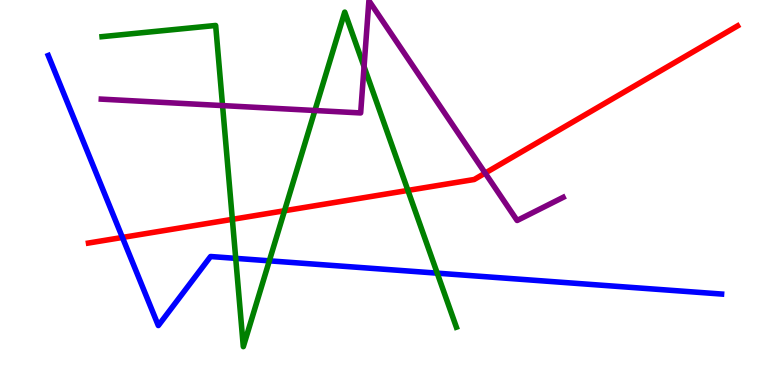[{'lines': ['blue', 'red'], 'intersections': [{'x': 1.58, 'y': 3.83}]}, {'lines': ['green', 'red'], 'intersections': [{'x': 3.0, 'y': 4.3}, {'x': 3.67, 'y': 4.53}, {'x': 5.26, 'y': 5.05}]}, {'lines': ['purple', 'red'], 'intersections': [{'x': 6.26, 'y': 5.5}]}, {'lines': ['blue', 'green'], 'intersections': [{'x': 3.04, 'y': 3.29}, {'x': 3.48, 'y': 3.23}, {'x': 5.64, 'y': 2.9}]}, {'lines': ['blue', 'purple'], 'intersections': []}, {'lines': ['green', 'purple'], 'intersections': [{'x': 2.87, 'y': 7.26}, {'x': 4.06, 'y': 7.13}, {'x': 4.7, 'y': 8.27}]}]